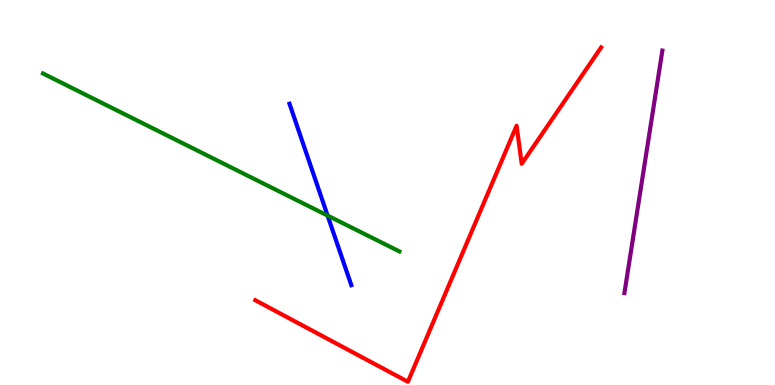[{'lines': ['blue', 'red'], 'intersections': []}, {'lines': ['green', 'red'], 'intersections': []}, {'lines': ['purple', 'red'], 'intersections': []}, {'lines': ['blue', 'green'], 'intersections': [{'x': 4.23, 'y': 4.4}]}, {'lines': ['blue', 'purple'], 'intersections': []}, {'lines': ['green', 'purple'], 'intersections': []}]